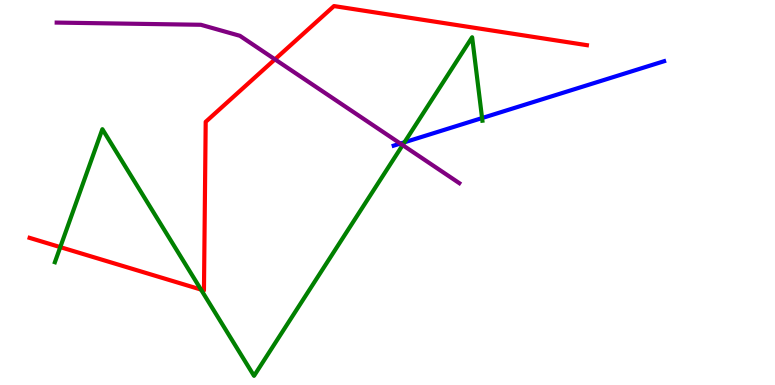[{'lines': ['blue', 'red'], 'intersections': []}, {'lines': ['green', 'red'], 'intersections': [{'x': 0.778, 'y': 3.58}, {'x': 2.59, 'y': 2.48}]}, {'lines': ['purple', 'red'], 'intersections': [{'x': 3.55, 'y': 8.46}]}, {'lines': ['blue', 'green'], 'intersections': [{'x': 5.22, 'y': 6.3}, {'x': 6.22, 'y': 6.93}]}, {'lines': ['blue', 'purple'], 'intersections': [{'x': 5.17, 'y': 6.27}]}, {'lines': ['green', 'purple'], 'intersections': [{'x': 5.2, 'y': 6.23}]}]